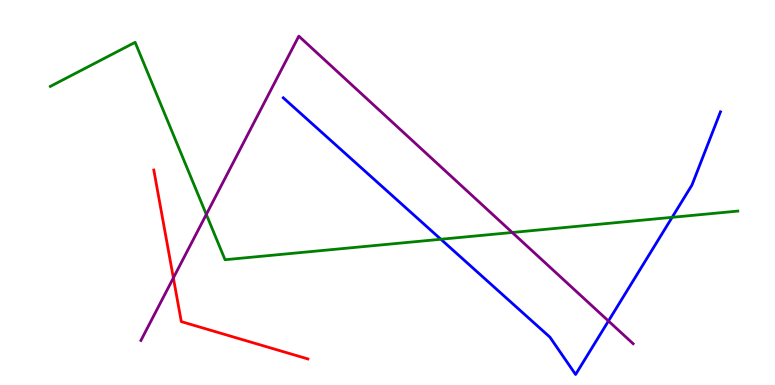[{'lines': ['blue', 'red'], 'intersections': []}, {'lines': ['green', 'red'], 'intersections': []}, {'lines': ['purple', 'red'], 'intersections': [{'x': 2.24, 'y': 2.78}]}, {'lines': ['blue', 'green'], 'intersections': [{'x': 5.69, 'y': 3.79}, {'x': 8.67, 'y': 4.36}]}, {'lines': ['blue', 'purple'], 'intersections': [{'x': 7.85, 'y': 1.66}]}, {'lines': ['green', 'purple'], 'intersections': [{'x': 2.66, 'y': 4.43}, {'x': 6.61, 'y': 3.96}]}]